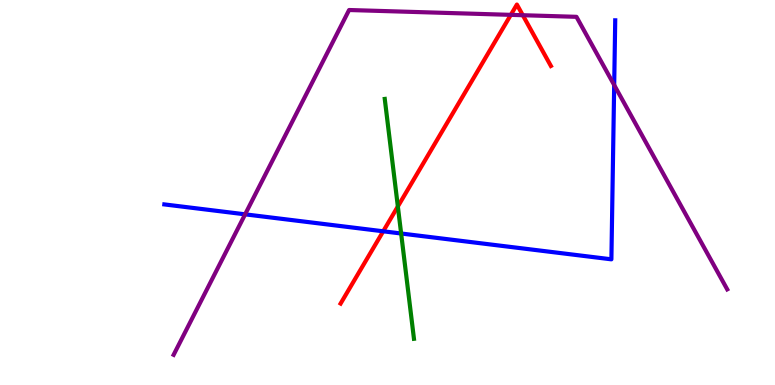[{'lines': ['blue', 'red'], 'intersections': [{'x': 4.94, 'y': 3.99}]}, {'lines': ['green', 'red'], 'intersections': [{'x': 5.13, 'y': 4.64}]}, {'lines': ['purple', 'red'], 'intersections': [{'x': 6.59, 'y': 9.61}, {'x': 6.75, 'y': 9.6}]}, {'lines': ['blue', 'green'], 'intersections': [{'x': 5.18, 'y': 3.94}]}, {'lines': ['blue', 'purple'], 'intersections': [{'x': 3.16, 'y': 4.43}, {'x': 7.93, 'y': 7.79}]}, {'lines': ['green', 'purple'], 'intersections': []}]